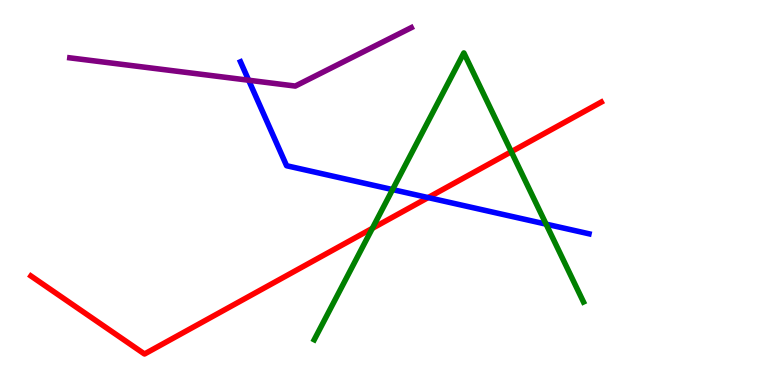[{'lines': ['blue', 'red'], 'intersections': [{'x': 5.52, 'y': 4.87}]}, {'lines': ['green', 'red'], 'intersections': [{'x': 4.8, 'y': 4.07}, {'x': 6.6, 'y': 6.06}]}, {'lines': ['purple', 'red'], 'intersections': []}, {'lines': ['blue', 'green'], 'intersections': [{'x': 5.07, 'y': 5.08}, {'x': 7.05, 'y': 4.18}]}, {'lines': ['blue', 'purple'], 'intersections': [{'x': 3.21, 'y': 7.92}]}, {'lines': ['green', 'purple'], 'intersections': []}]